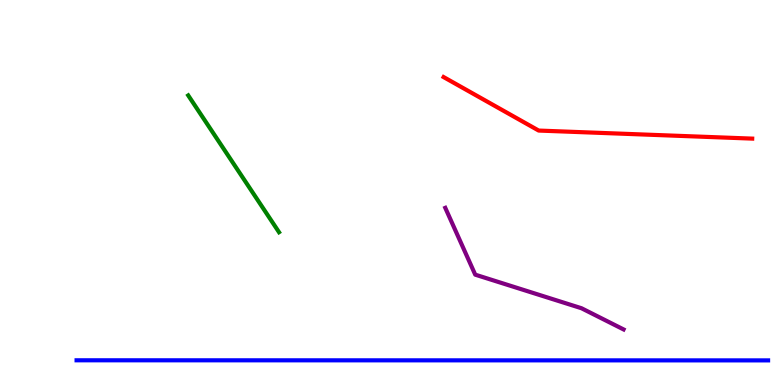[{'lines': ['blue', 'red'], 'intersections': []}, {'lines': ['green', 'red'], 'intersections': []}, {'lines': ['purple', 'red'], 'intersections': []}, {'lines': ['blue', 'green'], 'intersections': []}, {'lines': ['blue', 'purple'], 'intersections': []}, {'lines': ['green', 'purple'], 'intersections': []}]